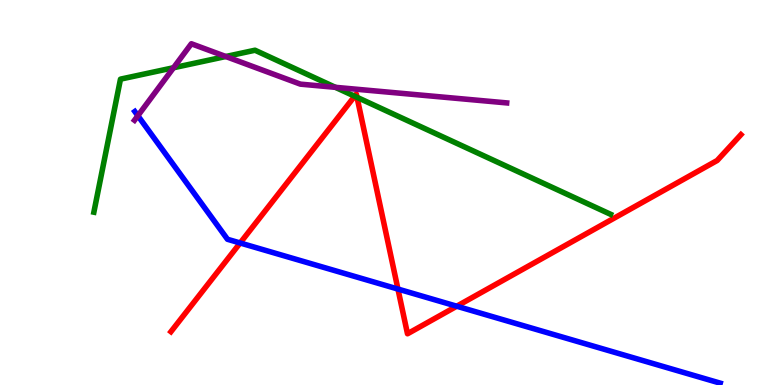[{'lines': ['blue', 'red'], 'intersections': [{'x': 3.1, 'y': 3.69}, {'x': 5.13, 'y': 2.49}, {'x': 5.89, 'y': 2.05}]}, {'lines': ['green', 'red'], 'intersections': [{'x': 4.58, 'y': 7.5}, {'x': 4.61, 'y': 7.47}]}, {'lines': ['purple', 'red'], 'intersections': []}, {'lines': ['blue', 'green'], 'intersections': []}, {'lines': ['blue', 'purple'], 'intersections': [{'x': 1.78, 'y': 6.99}]}, {'lines': ['green', 'purple'], 'intersections': [{'x': 2.24, 'y': 8.24}, {'x': 2.91, 'y': 8.53}, {'x': 4.33, 'y': 7.73}]}]